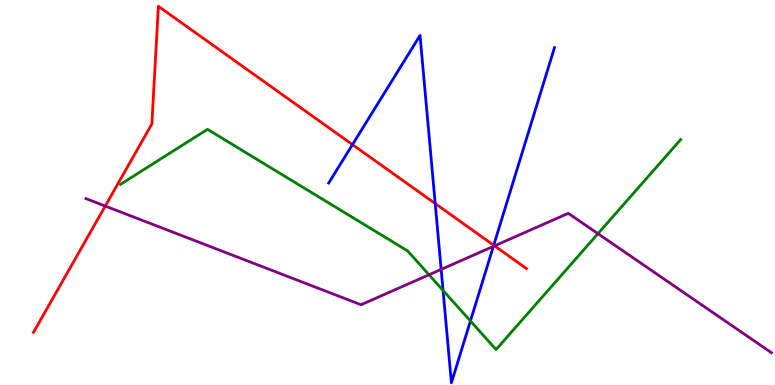[{'lines': ['blue', 'red'], 'intersections': [{'x': 4.55, 'y': 6.24}, {'x': 5.62, 'y': 4.71}, {'x': 6.37, 'y': 3.63}]}, {'lines': ['green', 'red'], 'intersections': []}, {'lines': ['purple', 'red'], 'intersections': [{'x': 1.36, 'y': 4.65}, {'x': 6.38, 'y': 3.61}]}, {'lines': ['blue', 'green'], 'intersections': [{'x': 5.72, 'y': 2.46}, {'x': 6.07, 'y': 1.66}]}, {'lines': ['blue', 'purple'], 'intersections': [{'x': 5.69, 'y': 3.0}, {'x': 6.37, 'y': 3.6}]}, {'lines': ['green', 'purple'], 'intersections': [{'x': 5.54, 'y': 2.86}, {'x': 7.72, 'y': 3.93}]}]